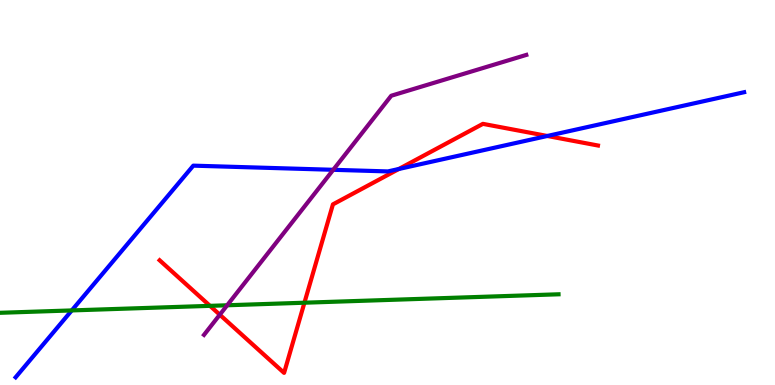[{'lines': ['blue', 'red'], 'intersections': [{'x': 5.15, 'y': 5.61}, {'x': 7.06, 'y': 6.47}]}, {'lines': ['green', 'red'], 'intersections': [{'x': 2.71, 'y': 2.06}, {'x': 3.93, 'y': 2.14}]}, {'lines': ['purple', 'red'], 'intersections': [{'x': 2.84, 'y': 1.83}]}, {'lines': ['blue', 'green'], 'intersections': [{'x': 0.926, 'y': 1.94}]}, {'lines': ['blue', 'purple'], 'intersections': [{'x': 4.3, 'y': 5.59}]}, {'lines': ['green', 'purple'], 'intersections': [{'x': 2.93, 'y': 2.07}]}]